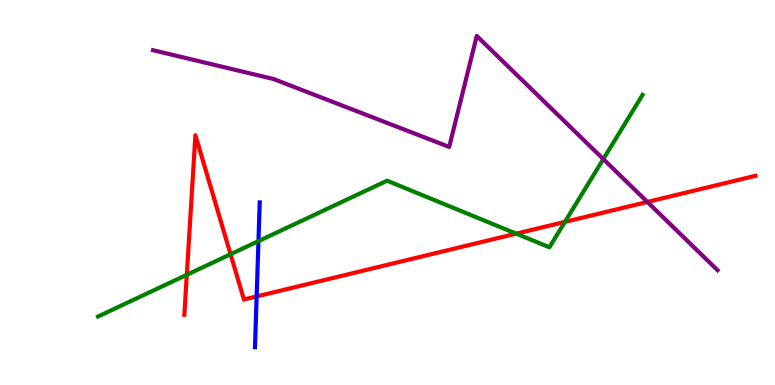[{'lines': ['blue', 'red'], 'intersections': [{'x': 3.31, 'y': 2.3}]}, {'lines': ['green', 'red'], 'intersections': [{'x': 2.41, 'y': 2.86}, {'x': 2.98, 'y': 3.4}, {'x': 6.66, 'y': 3.93}, {'x': 7.29, 'y': 4.24}]}, {'lines': ['purple', 'red'], 'intersections': [{'x': 8.35, 'y': 4.75}]}, {'lines': ['blue', 'green'], 'intersections': [{'x': 3.33, 'y': 3.74}]}, {'lines': ['blue', 'purple'], 'intersections': []}, {'lines': ['green', 'purple'], 'intersections': [{'x': 7.78, 'y': 5.87}]}]